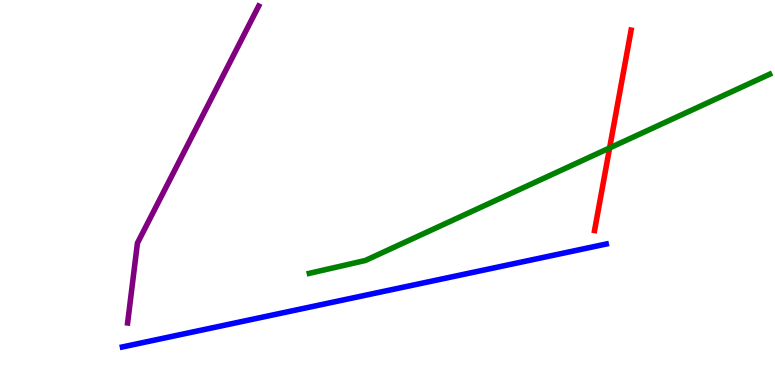[{'lines': ['blue', 'red'], 'intersections': []}, {'lines': ['green', 'red'], 'intersections': [{'x': 7.87, 'y': 6.16}]}, {'lines': ['purple', 'red'], 'intersections': []}, {'lines': ['blue', 'green'], 'intersections': []}, {'lines': ['blue', 'purple'], 'intersections': []}, {'lines': ['green', 'purple'], 'intersections': []}]